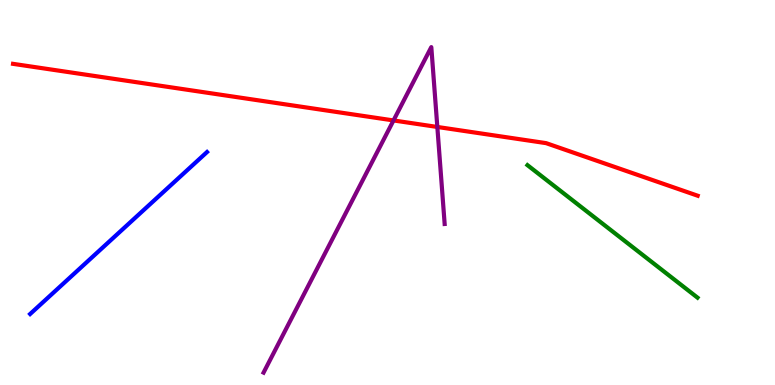[{'lines': ['blue', 'red'], 'intersections': []}, {'lines': ['green', 'red'], 'intersections': []}, {'lines': ['purple', 'red'], 'intersections': [{'x': 5.08, 'y': 6.87}, {'x': 5.64, 'y': 6.7}]}, {'lines': ['blue', 'green'], 'intersections': []}, {'lines': ['blue', 'purple'], 'intersections': []}, {'lines': ['green', 'purple'], 'intersections': []}]